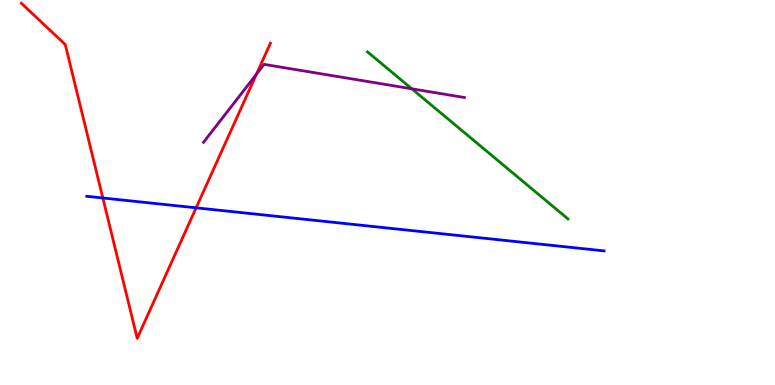[{'lines': ['blue', 'red'], 'intersections': [{'x': 1.33, 'y': 4.86}, {'x': 2.53, 'y': 4.6}]}, {'lines': ['green', 'red'], 'intersections': []}, {'lines': ['purple', 'red'], 'intersections': [{'x': 3.31, 'y': 8.07}]}, {'lines': ['blue', 'green'], 'intersections': []}, {'lines': ['blue', 'purple'], 'intersections': []}, {'lines': ['green', 'purple'], 'intersections': [{'x': 5.31, 'y': 7.69}]}]